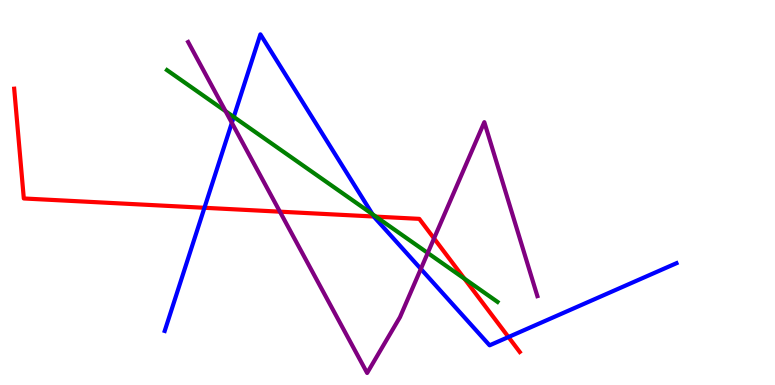[{'lines': ['blue', 'red'], 'intersections': [{'x': 2.64, 'y': 4.6}, {'x': 4.83, 'y': 4.38}, {'x': 6.56, 'y': 1.25}]}, {'lines': ['green', 'red'], 'intersections': [{'x': 4.85, 'y': 4.37}, {'x': 5.99, 'y': 2.76}]}, {'lines': ['purple', 'red'], 'intersections': [{'x': 3.61, 'y': 4.5}, {'x': 5.6, 'y': 3.81}]}, {'lines': ['blue', 'green'], 'intersections': [{'x': 3.02, 'y': 6.96}, {'x': 4.81, 'y': 4.43}]}, {'lines': ['blue', 'purple'], 'intersections': [{'x': 2.99, 'y': 6.81}, {'x': 5.43, 'y': 3.02}]}, {'lines': ['green', 'purple'], 'intersections': [{'x': 2.91, 'y': 7.11}, {'x': 5.52, 'y': 3.43}]}]